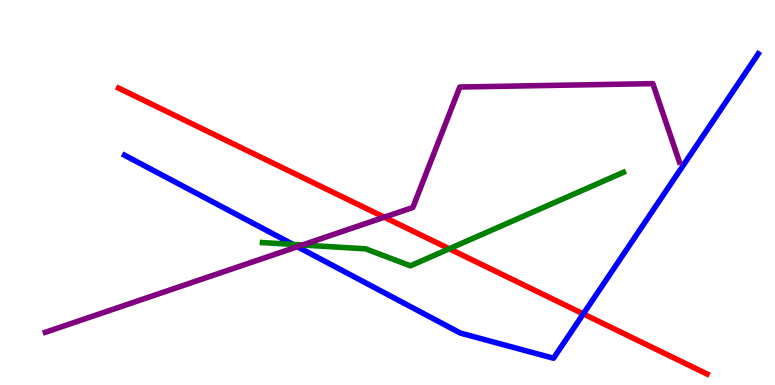[{'lines': ['blue', 'red'], 'intersections': [{'x': 7.53, 'y': 1.85}]}, {'lines': ['green', 'red'], 'intersections': [{'x': 5.8, 'y': 3.54}]}, {'lines': ['purple', 'red'], 'intersections': [{'x': 4.96, 'y': 4.36}]}, {'lines': ['blue', 'green'], 'intersections': [{'x': 3.78, 'y': 3.65}]}, {'lines': ['blue', 'purple'], 'intersections': [{'x': 3.84, 'y': 3.59}]}, {'lines': ['green', 'purple'], 'intersections': [{'x': 3.9, 'y': 3.64}]}]